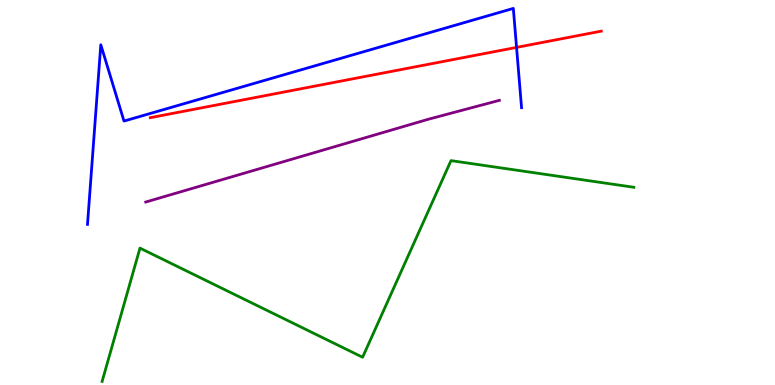[{'lines': ['blue', 'red'], 'intersections': [{'x': 6.67, 'y': 8.77}]}, {'lines': ['green', 'red'], 'intersections': []}, {'lines': ['purple', 'red'], 'intersections': []}, {'lines': ['blue', 'green'], 'intersections': []}, {'lines': ['blue', 'purple'], 'intersections': []}, {'lines': ['green', 'purple'], 'intersections': []}]